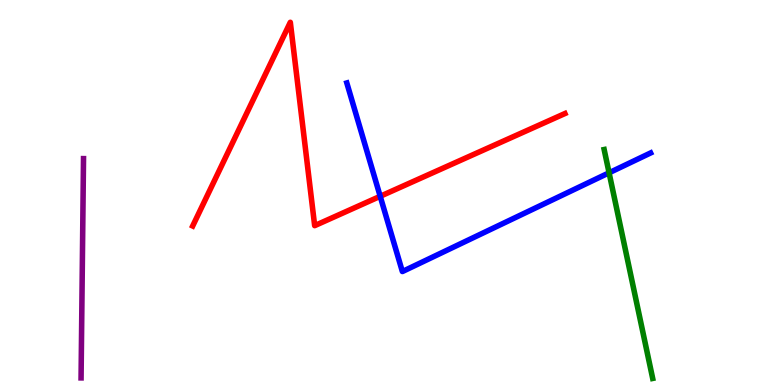[{'lines': ['blue', 'red'], 'intersections': [{'x': 4.91, 'y': 4.9}]}, {'lines': ['green', 'red'], 'intersections': []}, {'lines': ['purple', 'red'], 'intersections': []}, {'lines': ['blue', 'green'], 'intersections': [{'x': 7.86, 'y': 5.51}]}, {'lines': ['blue', 'purple'], 'intersections': []}, {'lines': ['green', 'purple'], 'intersections': []}]